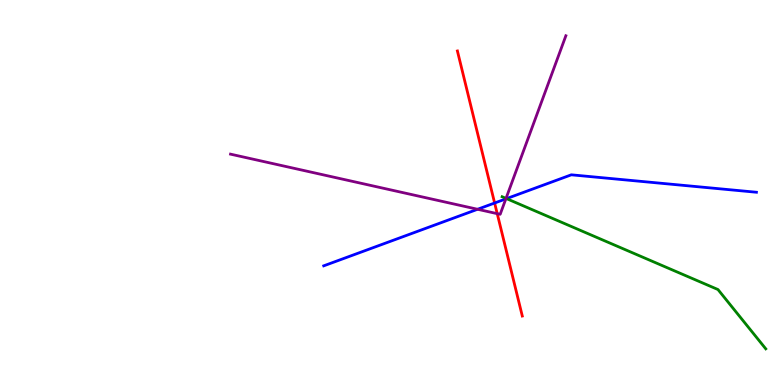[{'lines': ['blue', 'red'], 'intersections': [{'x': 6.38, 'y': 4.73}]}, {'lines': ['green', 'red'], 'intersections': []}, {'lines': ['purple', 'red'], 'intersections': [{'x': 6.42, 'y': 4.45}]}, {'lines': ['blue', 'green'], 'intersections': [{'x': 6.54, 'y': 4.84}]}, {'lines': ['blue', 'purple'], 'intersections': [{'x': 6.16, 'y': 4.56}, {'x': 6.53, 'y': 4.83}]}, {'lines': ['green', 'purple'], 'intersections': [{'x': 6.53, 'y': 4.85}]}]